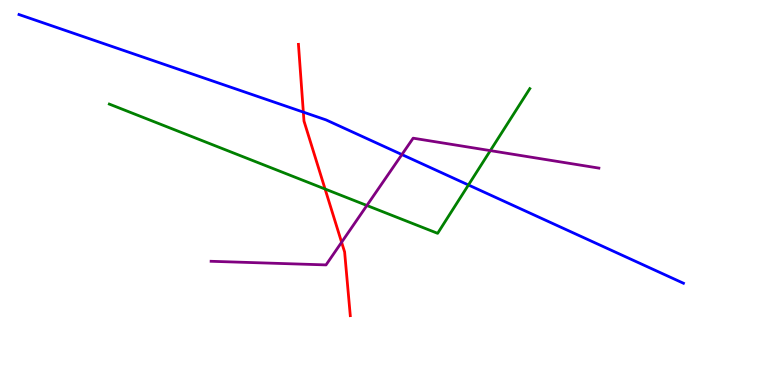[{'lines': ['blue', 'red'], 'intersections': [{'x': 3.91, 'y': 7.09}]}, {'lines': ['green', 'red'], 'intersections': [{'x': 4.19, 'y': 5.09}]}, {'lines': ['purple', 'red'], 'intersections': [{'x': 4.41, 'y': 3.71}]}, {'lines': ['blue', 'green'], 'intersections': [{'x': 6.04, 'y': 5.2}]}, {'lines': ['blue', 'purple'], 'intersections': [{'x': 5.19, 'y': 5.99}]}, {'lines': ['green', 'purple'], 'intersections': [{'x': 4.73, 'y': 4.66}, {'x': 6.33, 'y': 6.09}]}]